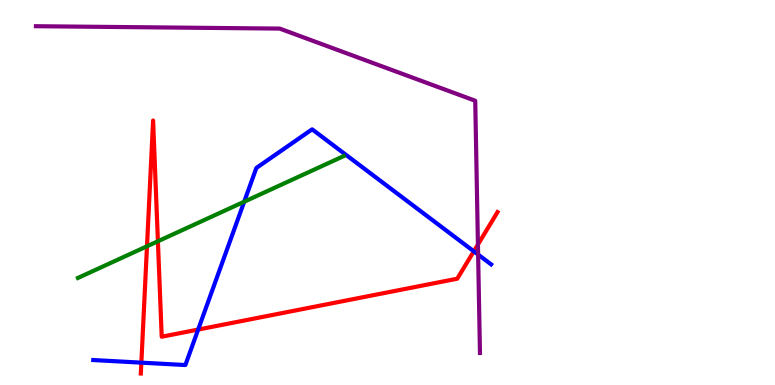[{'lines': ['blue', 'red'], 'intersections': [{'x': 1.82, 'y': 0.58}, {'x': 2.56, 'y': 1.44}, {'x': 6.11, 'y': 3.47}]}, {'lines': ['green', 'red'], 'intersections': [{'x': 1.9, 'y': 3.6}, {'x': 2.04, 'y': 3.73}]}, {'lines': ['purple', 'red'], 'intersections': [{'x': 6.17, 'y': 3.65}]}, {'lines': ['blue', 'green'], 'intersections': [{'x': 3.15, 'y': 4.76}]}, {'lines': ['blue', 'purple'], 'intersections': [{'x': 6.17, 'y': 3.39}]}, {'lines': ['green', 'purple'], 'intersections': []}]